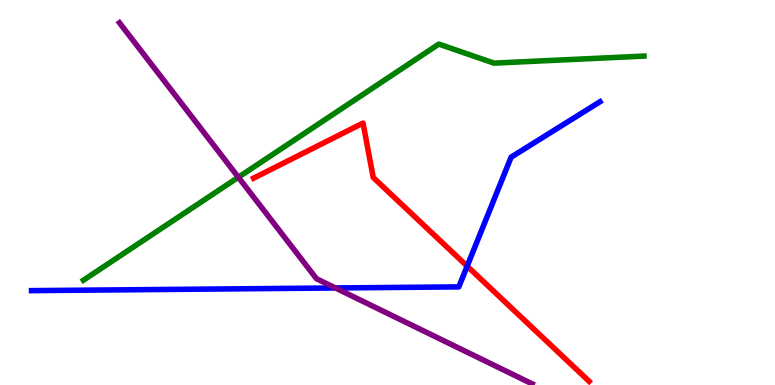[{'lines': ['blue', 'red'], 'intersections': [{'x': 6.03, 'y': 3.09}]}, {'lines': ['green', 'red'], 'intersections': []}, {'lines': ['purple', 'red'], 'intersections': []}, {'lines': ['blue', 'green'], 'intersections': []}, {'lines': ['blue', 'purple'], 'intersections': [{'x': 4.33, 'y': 2.52}]}, {'lines': ['green', 'purple'], 'intersections': [{'x': 3.08, 'y': 5.4}]}]